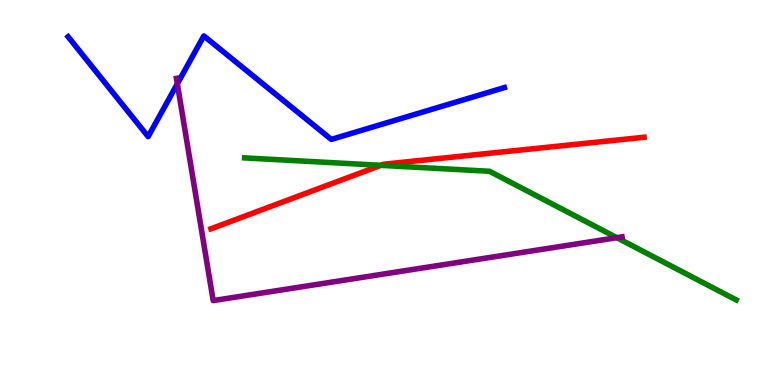[{'lines': ['blue', 'red'], 'intersections': []}, {'lines': ['green', 'red'], 'intersections': [{'x': 4.91, 'y': 5.71}]}, {'lines': ['purple', 'red'], 'intersections': []}, {'lines': ['blue', 'green'], 'intersections': []}, {'lines': ['blue', 'purple'], 'intersections': [{'x': 2.29, 'y': 7.82}]}, {'lines': ['green', 'purple'], 'intersections': [{'x': 7.96, 'y': 3.83}]}]